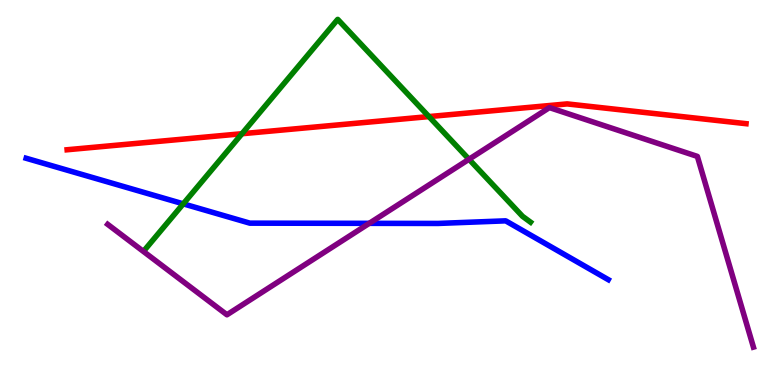[{'lines': ['blue', 'red'], 'intersections': []}, {'lines': ['green', 'red'], 'intersections': [{'x': 3.12, 'y': 6.53}, {'x': 5.53, 'y': 6.97}]}, {'lines': ['purple', 'red'], 'intersections': []}, {'lines': ['blue', 'green'], 'intersections': [{'x': 2.36, 'y': 4.71}]}, {'lines': ['blue', 'purple'], 'intersections': [{'x': 4.76, 'y': 4.2}]}, {'lines': ['green', 'purple'], 'intersections': [{'x': 6.05, 'y': 5.86}]}]